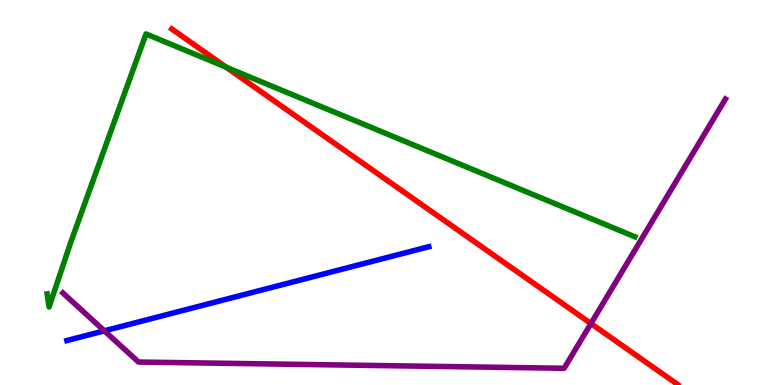[{'lines': ['blue', 'red'], 'intersections': []}, {'lines': ['green', 'red'], 'intersections': [{'x': 2.92, 'y': 8.25}]}, {'lines': ['purple', 'red'], 'intersections': [{'x': 7.63, 'y': 1.6}]}, {'lines': ['blue', 'green'], 'intersections': []}, {'lines': ['blue', 'purple'], 'intersections': [{'x': 1.35, 'y': 1.41}]}, {'lines': ['green', 'purple'], 'intersections': []}]